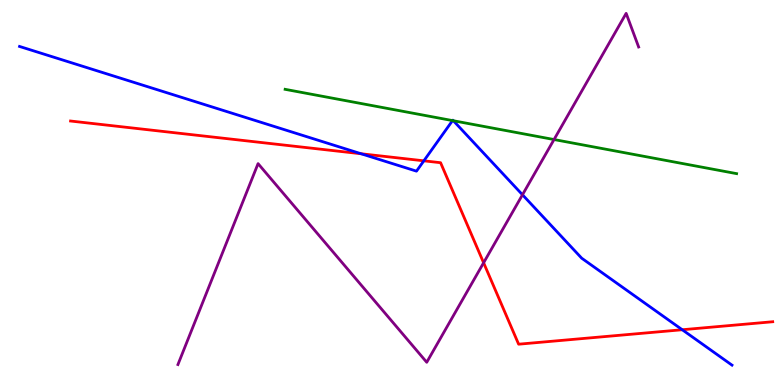[{'lines': ['blue', 'red'], 'intersections': [{'x': 4.66, 'y': 6.01}, {'x': 5.47, 'y': 5.82}, {'x': 8.8, 'y': 1.44}]}, {'lines': ['green', 'red'], 'intersections': []}, {'lines': ['purple', 'red'], 'intersections': [{'x': 6.24, 'y': 3.17}]}, {'lines': ['blue', 'green'], 'intersections': [{'x': 5.84, 'y': 6.87}, {'x': 5.85, 'y': 6.86}]}, {'lines': ['blue', 'purple'], 'intersections': [{'x': 6.74, 'y': 4.94}]}, {'lines': ['green', 'purple'], 'intersections': [{'x': 7.15, 'y': 6.38}]}]